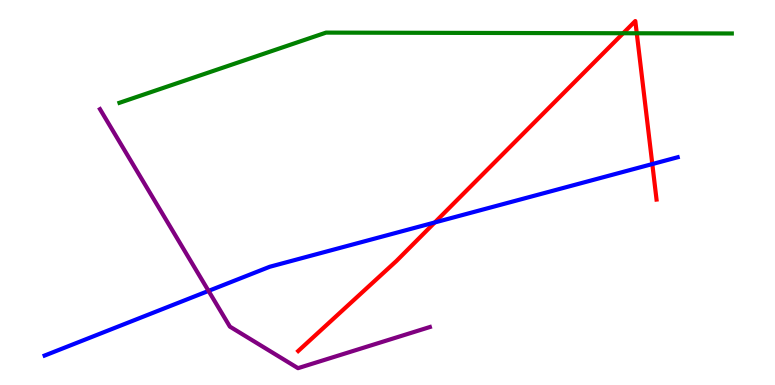[{'lines': ['blue', 'red'], 'intersections': [{'x': 5.61, 'y': 4.22}, {'x': 8.42, 'y': 5.74}]}, {'lines': ['green', 'red'], 'intersections': [{'x': 8.04, 'y': 9.14}, {'x': 8.22, 'y': 9.14}]}, {'lines': ['purple', 'red'], 'intersections': []}, {'lines': ['blue', 'green'], 'intersections': []}, {'lines': ['blue', 'purple'], 'intersections': [{'x': 2.69, 'y': 2.44}]}, {'lines': ['green', 'purple'], 'intersections': []}]